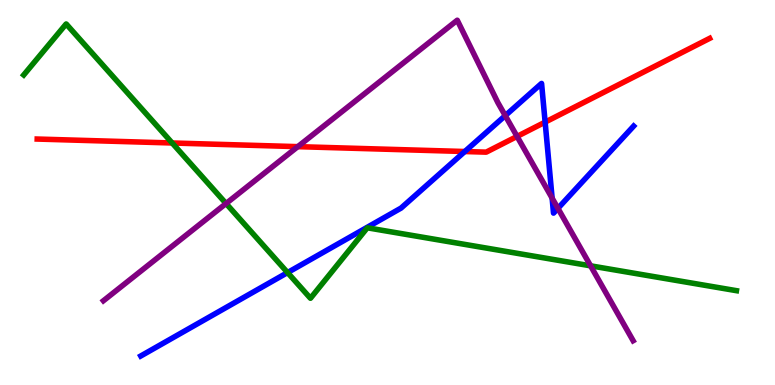[{'lines': ['blue', 'red'], 'intersections': [{'x': 6.0, 'y': 6.06}, {'x': 7.03, 'y': 6.83}]}, {'lines': ['green', 'red'], 'intersections': [{'x': 2.22, 'y': 6.29}]}, {'lines': ['purple', 'red'], 'intersections': [{'x': 3.84, 'y': 6.19}, {'x': 6.67, 'y': 6.46}]}, {'lines': ['blue', 'green'], 'intersections': [{'x': 3.71, 'y': 2.92}]}, {'lines': ['blue', 'purple'], 'intersections': [{'x': 6.52, 'y': 7.0}, {'x': 7.12, 'y': 4.85}, {'x': 7.2, 'y': 4.59}]}, {'lines': ['green', 'purple'], 'intersections': [{'x': 2.92, 'y': 4.71}, {'x': 7.62, 'y': 3.1}]}]